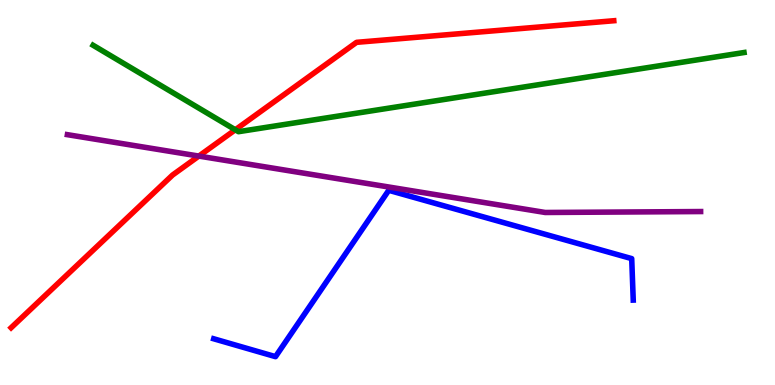[{'lines': ['blue', 'red'], 'intersections': []}, {'lines': ['green', 'red'], 'intersections': [{'x': 3.04, 'y': 6.63}]}, {'lines': ['purple', 'red'], 'intersections': [{'x': 2.57, 'y': 5.95}]}, {'lines': ['blue', 'green'], 'intersections': []}, {'lines': ['blue', 'purple'], 'intersections': []}, {'lines': ['green', 'purple'], 'intersections': []}]